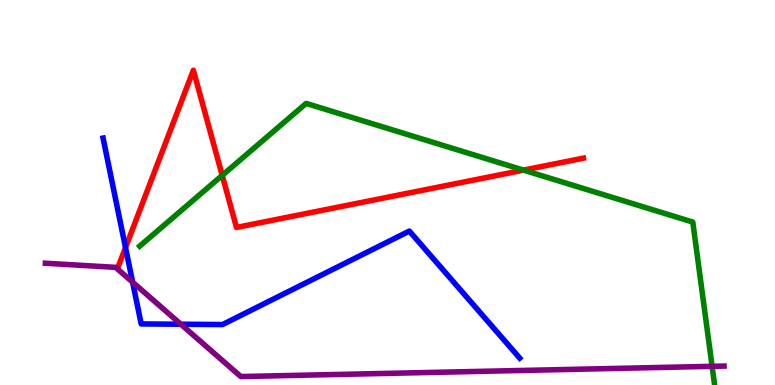[{'lines': ['blue', 'red'], 'intersections': [{'x': 1.62, 'y': 3.57}]}, {'lines': ['green', 'red'], 'intersections': [{'x': 2.87, 'y': 5.44}, {'x': 6.75, 'y': 5.58}]}, {'lines': ['purple', 'red'], 'intersections': []}, {'lines': ['blue', 'green'], 'intersections': []}, {'lines': ['blue', 'purple'], 'intersections': [{'x': 1.71, 'y': 2.67}, {'x': 2.33, 'y': 1.58}]}, {'lines': ['green', 'purple'], 'intersections': [{'x': 9.19, 'y': 0.485}]}]